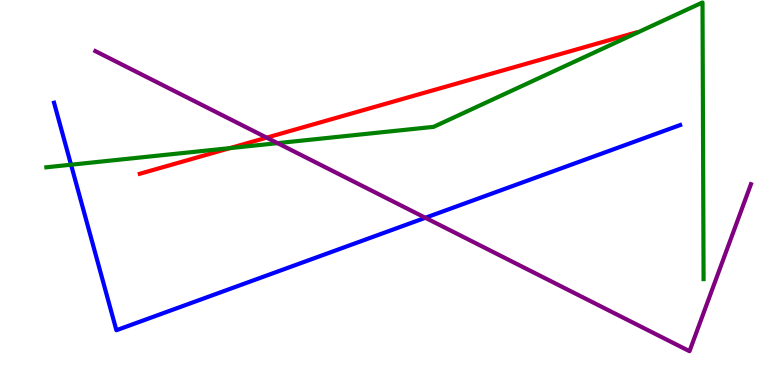[{'lines': ['blue', 'red'], 'intersections': []}, {'lines': ['green', 'red'], 'intersections': [{'x': 2.97, 'y': 6.15}]}, {'lines': ['purple', 'red'], 'intersections': [{'x': 3.44, 'y': 6.42}]}, {'lines': ['blue', 'green'], 'intersections': [{'x': 0.917, 'y': 5.72}]}, {'lines': ['blue', 'purple'], 'intersections': [{'x': 5.49, 'y': 4.34}]}, {'lines': ['green', 'purple'], 'intersections': [{'x': 3.58, 'y': 6.28}]}]